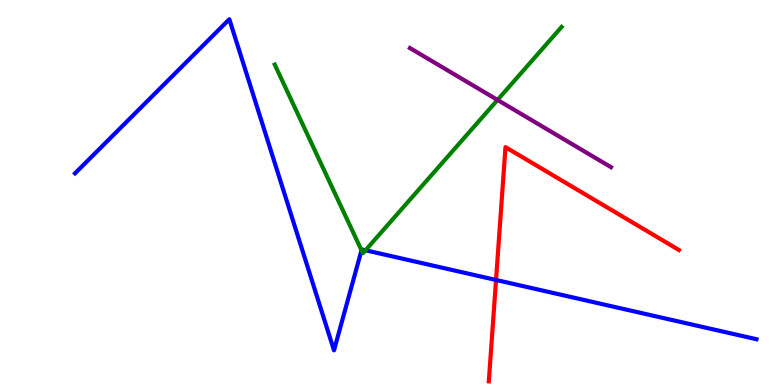[{'lines': ['blue', 'red'], 'intersections': [{'x': 6.4, 'y': 2.73}]}, {'lines': ['green', 'red'], 'intersections': []}, {'lines': ['purple', 'red'], 'intersections': []}, {'lines': ['blue', 'green'], 'intersections': [{'x': 4.66, 'y': 3.5}, {'x': 4.72, 'y': 3.5}]}, {'lines': ['blue', 'purple'], 'intersections': []}, {'lines': ['green', 'purple'], 'intersections': [{'x': 6.42, 'y': 7.4}]}]